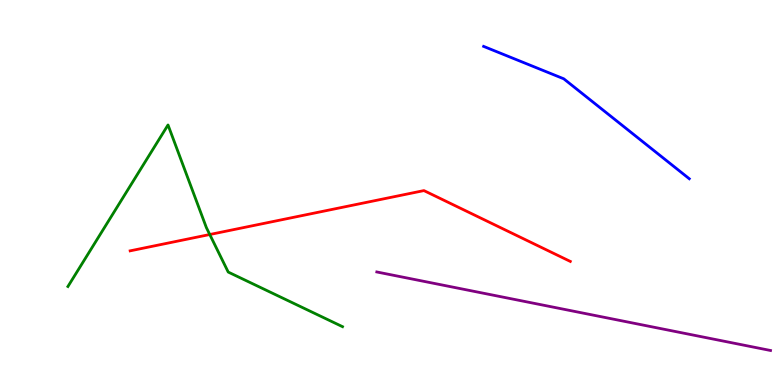[{'lines': ['blue', 'red'], 'intersections': []}, {'lines': ['green', 'red'], 'intersections': [{'x': 2.71, 'y': 3.91}]}, {'lines': ['purple', 'red'], 'intersections': []}, {'lines': ['blue', 'green'], 'intersections': []}, {'lines': ['blue', 'purple'], 'intersections': []}, {'lines': ['green', 'purple'], 'intersections': []}]